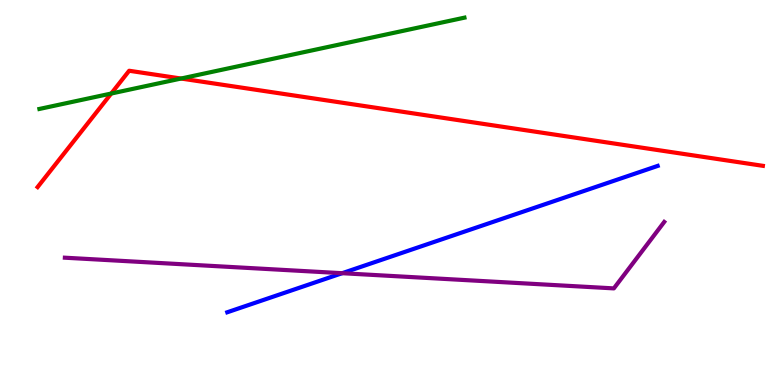[{'lines': ['blue', 'red'], 'intersections': []}, {'lines': ['green', 'red'], 'intersections': [{'x': 1.44, 'y': 7.57}, {'x': 2.34, 'y': 7.96}]}, {'lines': ['purple', 'red'], 'intersections': []}, {'lines': ['blue', 'green'], 'intersections': []}, {'lines': ['blue', 'purple'], 'intersections': [{'x': 4.41, 'y': 2.9}]}, {'lines': ['green', 'purple'], 'intersections': []}]